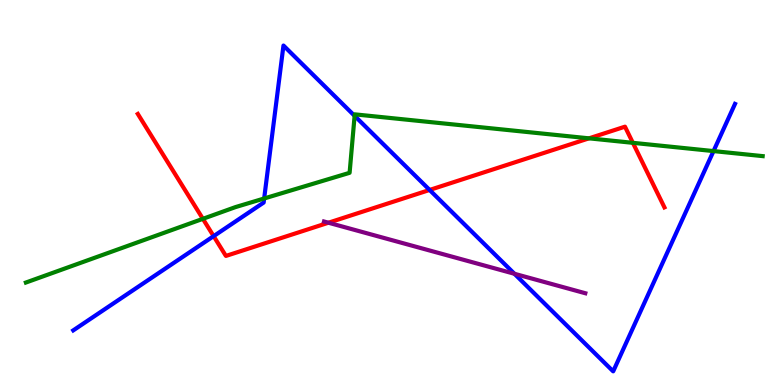[{'lines': ['blue', 'red'], 'intersections': [{'x': 2.76, 'y': 3.87}, {'x': 5.54, 'y': 5.07}]}, {'lines': ['green', 'red'], 'intersections': [{'x': 2.62, 'y': 4.32}, {'x': 7.6, 'y': 6.41}, {'x': 8.17, 'y': 6.29}]}, {'lines': ['purple', 'red'], 'intersections': [{'x': 4.24, 'y': 4.22}]}, {'lines': ['blue', 'green'], 'intersections': [{'x': 3.41, 'y': 4.84}, {'x': 4.58, 'y': 6.99}, {'x': 9.21, 'y': 6.08}]}, {'lines': ['blue', 'purple'], 'intersections': [{'x': 6.64, 'y': 2.89}]}, {'lines': ['green', 'purple'], 'intersections': []}]